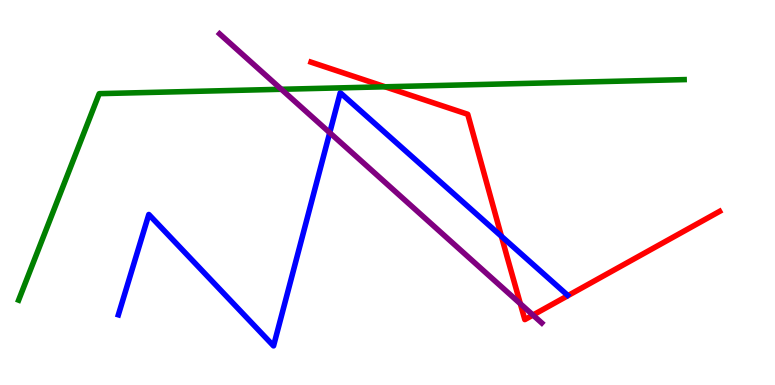[{'lines': ['blue', 'red'], 'intersections': [{'x': 6.47, 'y': 3.86}]}, {'lines': ['green', 'red'], 'intersections': [{'x': 4.97, 'y': 7.75}]}, {'lines': ['purple', 'red'], 'intersections': [{'x': 6.71, 'y': 2.11}, {'x': 6.88, 'y': 1.82}]}, {'lines': ['blue', 'green'], 'intersections': []}, {'lines': ['blue', 'purple'], 'intersections': [{'x': 4.25, 'y': 6.55}]}, {'lines': ['green', 'purple'], 'intersections': [{'x': 3.63, 'y': 7.68}]}]